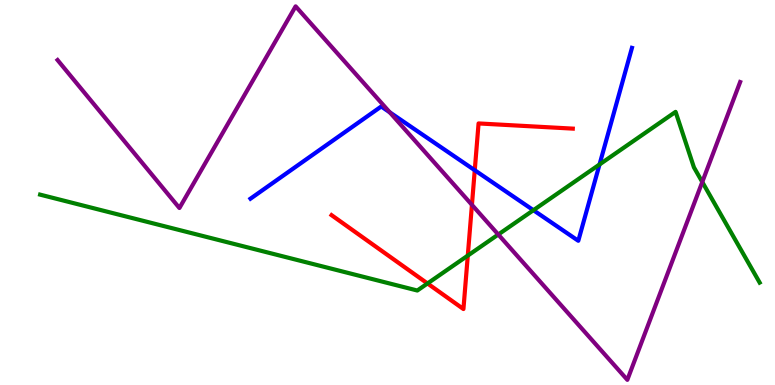[{'lines': ['blue', 'red'], 'intersections': [{'x': 6.13, 'y': 5.58}]}, {'lines': ['green', 'red'], 'intersections': [{'x': 5.52, 'y': 2.64}, {'x': 6.04, 'y': 3.36}]}, {'lines': ['purple', 'red'], 'intersections': [{'x': 6.09, 'y': 4.68}]}, {'lines': ['blue', 'green'], 'intersections': [{'x': 6.88, 'y': 4.54}, {'x': 7.74, 'y': 5.73}]}, {'lines': ['blue', 'purple'], 'intersections': [{'x': 5.03, 'y': 7.08}]}, {'lines': ['green', 'purple'], 'intersections': [{'x': 6.43, 'y': 3.91}, {'x': 9.06, 'y': 5.27}]}]